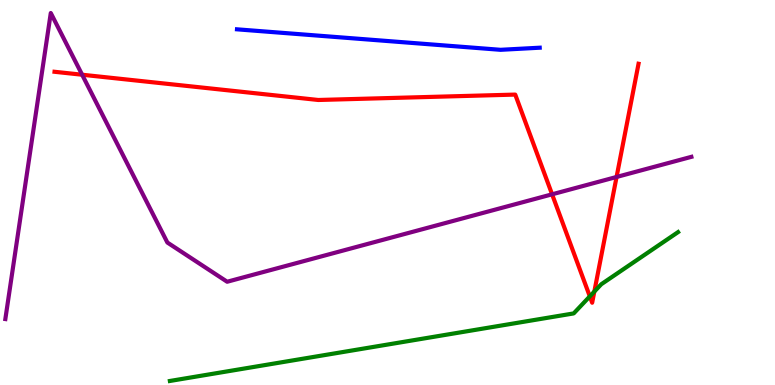[{'lines': ['blue', 'red'], 'intersections': []}, {'lines': ['green', 'red'], 'intersections': [{'x': 7.61, 'y': 2.3}, {'x': 7.67, 'y': 2.43}]}, {'lines': ['purple', 'red'], 'intersections': [{'x': 1.06, 'y': 8.06}, {'x': 7.12, 'y': 4.95}, {'x': 7.96, 'y': 5.4}]}, {'lines': ['blue', 'green'], 'intersections': []}, {'lines': ['blue', 'purple'], 'intersections': []}, {'lines': ['green', 'purple'], 'intersections': []}]